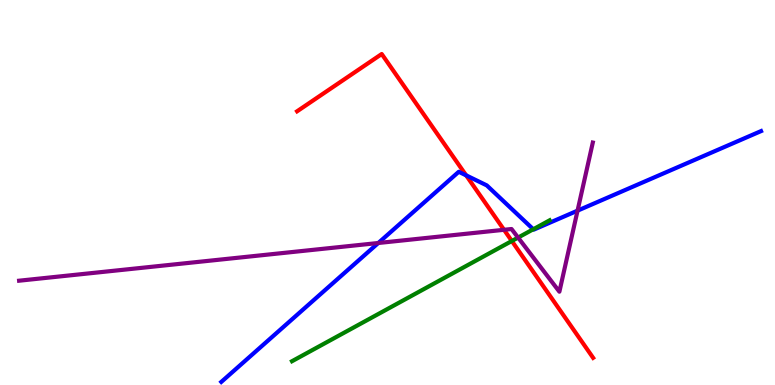[{'lines': ['blue', 'red'], 'intersections': [{'x': 6.01, 'y': 5.45}]}, {'lines': ['green', 'red'], 'intersections': [{'x': 6.6, 'y': 3.74}]}, {'lines': ['purple', 'red'], 'intersections': [{'x': 6.5, 'y': 4.03}]}, {'lines': ['blue', 'green'], 'intersections': [{'x': 6.88, 'y': 4.04}]}, {'lines': ['blue', 'purple'], 'intersections': [{'x': 4.88, 'y': 3.69}, {'x': 7.45, 'y': 4.53}]}, {'lines': ['green', 'purple'], 'intersections': [{'x': 6.68, 'y': 3.83}]}]